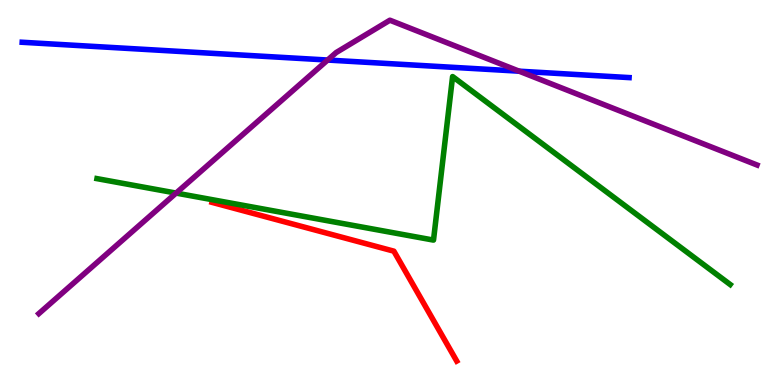[{'lines': ['blue', 'red'], 'intersections': []}, {'lines': ['green', 'red'], 'intersections': []}, {'lines': ['purple', 'red'], 'intersections': []}, {'lines': ['blue', 'green'], 'intersections': []}, {'lines': ['blue', 'purple'], 'intersections': [{'x': 4.23, 'y': 8.44}, {'x': 6.7, 'y': 8.15}]}, {'lines': ['green', 'purple'], 'intersections': [{'x': 2.27, 'y': 4.98}]}]